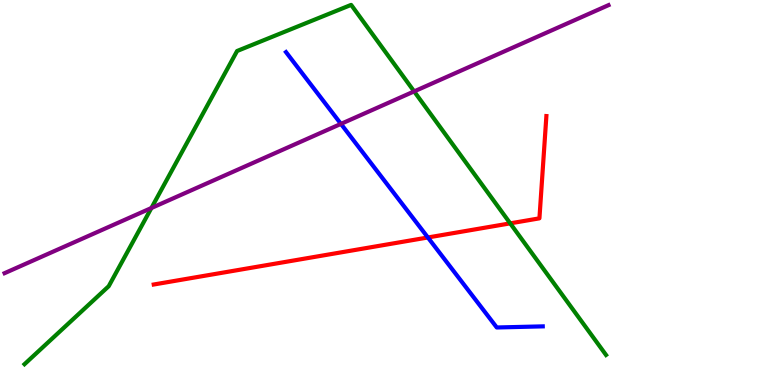[{'lines': ['blue', 'red'], 'intersections': [{'x': 5.52, 'y': 3.83}]}, {'lines': ['green', 'red'], 'intersections': [{'x': 6.58, 'y': 4.2}]}, {'lines': ['purple', 'red'], 'intersections': []}, {'lines': ['blue', 'green'], 'intersections': []}, {'lines': ['blue', 'purple'], 'intersections': [{'x': 4.4, 'y': 6.78}]}, {'lines': ['green', 'purple'], 'intersections': [{'x': 1.95, 'y': 4.6}, {'x': 5.34, 'y': 7.63}]}]